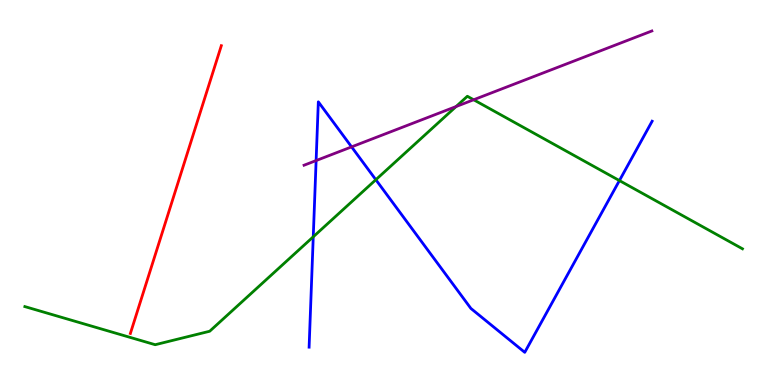[{'lines': ['blue', 'red'], 'intersections': []}, {'lines': ['green', 'red'], 'intersections': []}, {'lines': ['purple', 'red'], 'intersections': []}, {'lines': ['blue', 'green'], 'intersections': [{'x': 4.04, 'y': 3.85}, {'x': 4.85, 'y': 5.33}, {'x': 7.99, 'y': 5.31}]}, {'lines': ['blue', 'purple'], 'intersections': [{'x': 4.08, 'y': 5.83}, {'x': 4.54, 'y': 6.19}]}, {'lines': ['green', 'purple'], 'intersections': [{'x': 5.89, 'y': 7.23}, {'x': 6.11, 'y': 7.41}]}]